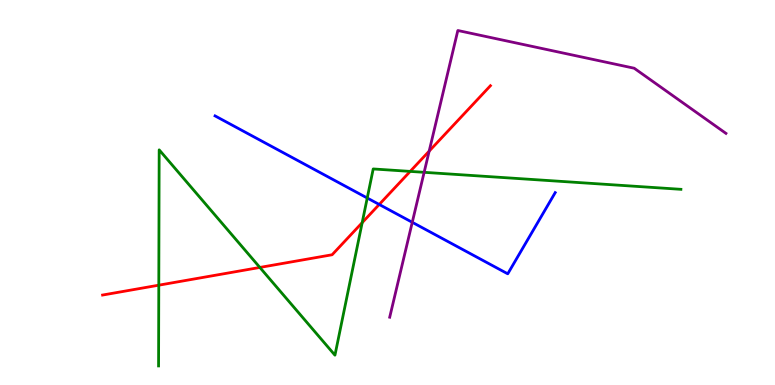[{'lines': ['blue', 'red'], 'intersections': [{'x': 4.89, 'y': 4.69}]}, {'lines': ['green', 'red'], 'intersections': [{'x': 2.05, 'y': 2.59}, {'x': 3.35, 'y': 3.05}, {'x': 4.67, 'y': 4.22}, {'x': 5.29, 'y': 5.55}]}, {'lines': ['purple', 'red'], 'intersections': [{'x': 5.54, 'y': 6.07}]}, {'lines': ['blue', 'green'], 'intersections': [{'x': 4.74, 'y': 4.86}]}, {'lines': ['blue', 'purple'], 'intersections': [{'x': 5.32, 'y': 4.23}]}, {'lines': ['green', 'purple'], 'intersections': [{'x': 5.47, 'y': 5.52}]}]